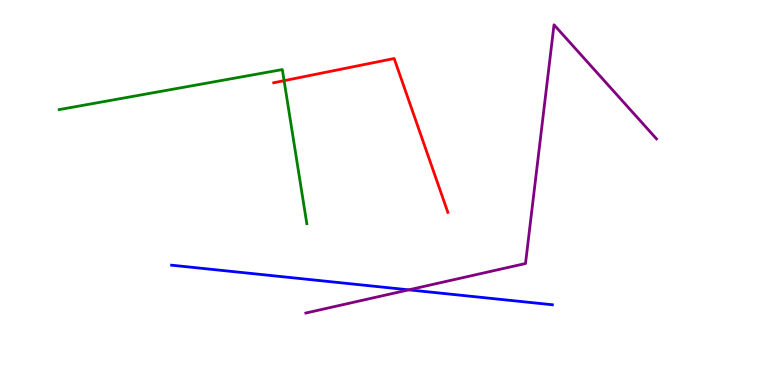[{'lines': ['blue', 'red'], 'intersections': []}, {'lines': ['green', 'red'], 'intersections': [{'x': 3.67, 'y': 7.9}]}, {'lines': ['purple', 'red'], 'intersections': []}, {'lines': ['blue', 'green'], 'intersections': []}, {'lines': ['blue', 'purple'], 'intersections': [{'x': 5.27, 'y': 2.47}]}, {'lines': ['green', 'purple'], 'intersections': []}]